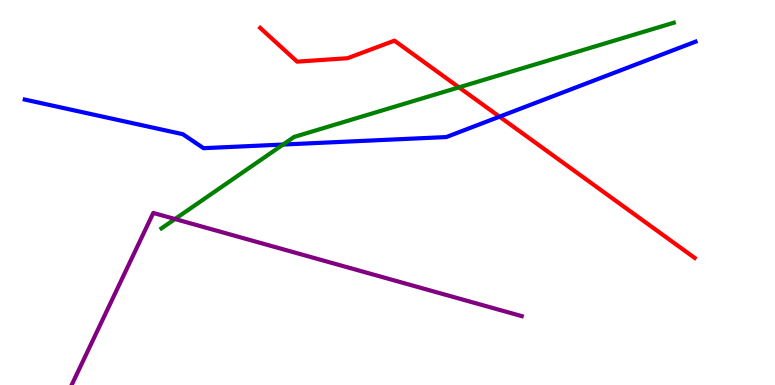[{'lines': ['blue', 'red'], 'intersections': [{'x': 6.45, 'y': 6.97}]}, {'lines': ['green', 'red'], 'intersections': [{'x': 5.92, 'y': 7.73}]}, {'lines': ['purple', 'red'], 'intersections': []}, {'lines': ['blue', 'green'], 'intersections': [{'x': 3.65, 'y': 6.25}]}, {'lines': ['blue', 'purple'], 'intersections': []}, {'lines': ['green', 'purple'], 'intersections': [{'x': 2.26, 'y': 4.31}]}]